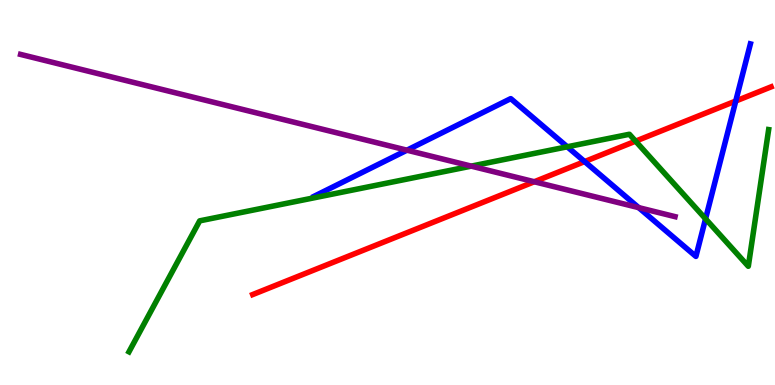[{'lines': ['blue', 'red'], 'intersections': [{'x': 7.54, 'y': 5.8}, {'x': 9.49, 'y': 7.38}]}, {'lines': ['green', 'red'], 'intersections': [{'x': 8.2, 'y': 6.33}]}, {'lines': ['purple', 'red'], 'intersections': [{'x': 6.89, 'y': 5.28}]}, {'lines': ['blue', 'green'], 'intersections': [{'x': 7.32, 'y': 6.19}, {'x': 9.1, 'y': 4.32}]}, {'lines': ['blue', 'purple'], 'intersections': [{'x': 5.25, 'y': 6.1}, {'x': 8.24, 'y': 4.61}]}, {'lines': ['green', 'purple'], 'intersections': [{'x': 6.08, 'y': 5.69}]}]